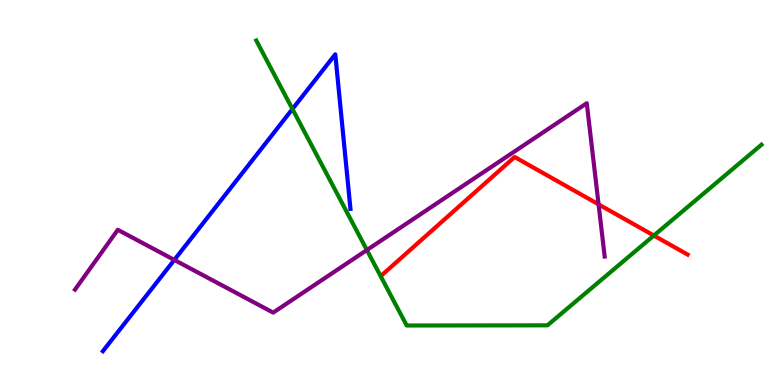[{'lines': ['blue', 'red'], 'intersections': []}, {'lines': ['green', 'red'], 'intersections': [{'x': 8.44, 'y': 3.88}]}, {'lines': ['purple', 'red'], 'intersections': [{'x': 7.72, 'y': 4.69}]}, {'lines': ['blue', 'green'], 'intersections': [{'x': 3.77, 'y': 7.17}]}, {'lines': ['blue', 'purple'], 'intersections': [{'x': 2.25, 'y': 3.25}]}, {'lines': ['green', 'purple'], 'intersections': [{'x': 4.73, 'y': 3.51}]}]